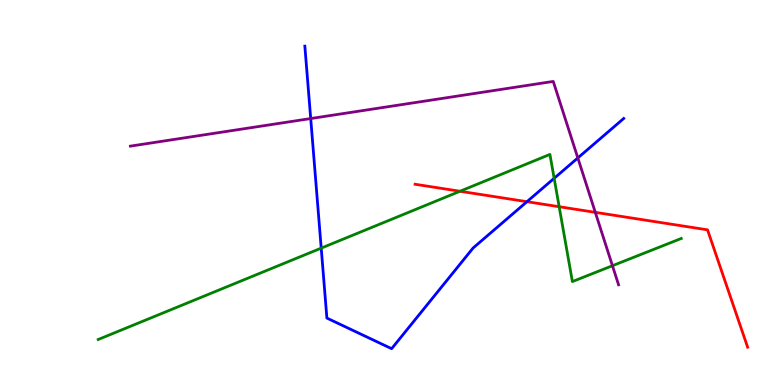[{'lines': ['blue', 'red'], 'intersections': [{'x': 6.8, 'y': 4.76}]}, {'lines': ['green', 'red'], 'intersections': [{'x': 5.94, 'y': 5.03}, {'x': 7.22, 'y': 4.63}]}, {'lines': ['purple', 'red'], 'intersections': [{'x': 7.68, 'y': 4.48}]}, {'lines': ['blue', 'green'], 'intersections': [{'x': 4.14, 'y': 3.55}, {'x': 7.15, 'y': 5.37}]}, {'lines': ['blue', 'purple'], 'intersections': [{'x': 4.01, 'y': 6.92}, {'x': 7.46, 'y': 5.9}]}, {'lines': ['green', 'purple'], 'intersections': [{'x': 7.9, 'y': 3.1}]}]